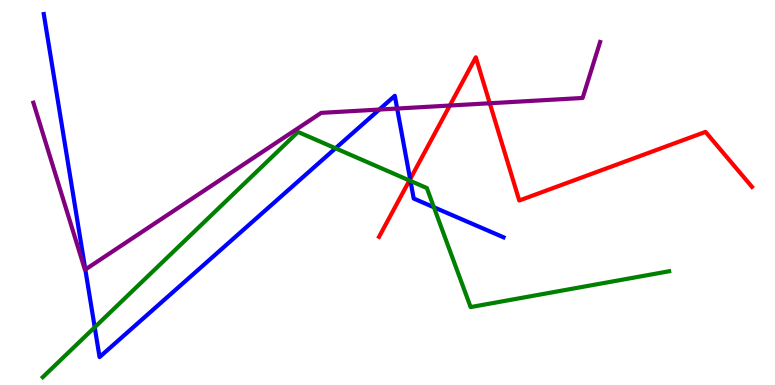[{'lines': ['blue', 'red'], 'intersections': [{'x': 5.29, 'y': 5.35}]}, {'lines': ['green', 'red'], 'intersections': [{'x': 5.28, 'y': 5.31}]}, {'lines': ['purple', 'red'], 'intersections': [{'x': 5.8, 'y': 7.26}, {'x': 6.32, 'y': 7.32}]}, {'lines': ['blue', 'green'], 'intersections': [{'x': 1.22, 'y': 1.5}, {'x': 4.33, 'y': 6.15}, {'x': 5.3, 'y': 5.3}, {'x': 5.6, 'y': 4.62}]}, {'lines': ['blue', 'purple'], 'intersections': [{'x': 1.1, 'y': 3.0}, {'x': 4.89, 'y': 7.15}, {'x': 5.12, 'y': 7.18}]}, {'lines': ['green', 'purple'], 'intersections': []}]